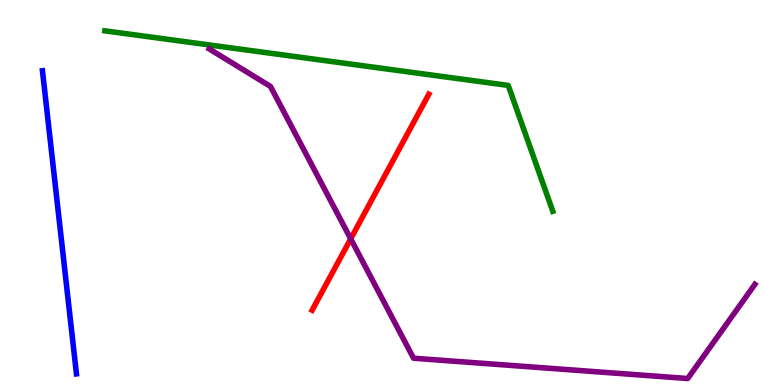[{'lines': ['blue', 'red'], 'intersections': []}, {'lines': ['green', 'red'], 'intersections': []}, {'lines': ['purple', 'red'], 'intersections': [{'x': 4.53, 'y': 3.8}]}, {'lines': ['blue', 'green'], 'intersections': []}, {'lines': ['blue', 'purple'], 'intersections': []}, {'lines': ['green', 'purple'], 'intersections': []}]